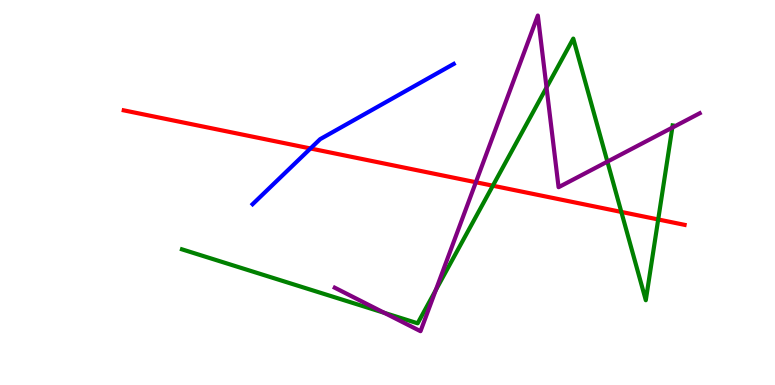[{'lines': ['blue', 'red'], 'intersections': [{'x': 4.01, 'y': 6.14}]}, {'lines': ['green', 'red'], 'intersections': [{'x': 6.36, 'y': 5.18}, {'x': 8.02, 'y': 4.5}, {'x': 8.49, 'y': 4.3}]}, {'lines': ['purple', 'red'], 'intersections': [{'x': 6.14, 'y': 5.27}]}, {'lines': ['blue', 'green'], 'intersections': []}, {'lines': ['blue', 'purple'], 'intersections': []}, {'lines': ['green', 'purple'], 'intersections': [{'x': 4.96, 'y': 1.87}, {'x': 5.62, 'y': 2.46}, {'x': 7.05, 'y': 7.73}, {'x': 7.84, 'y': 5.8}, {'x': 8.67, 'y': 6.69}]}]